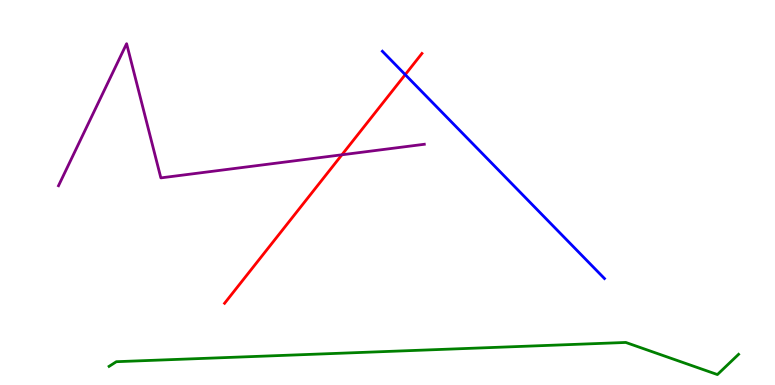[{'lines': ['blue', 'red'], 'intersections': [{'x': 5.23, 'y': 8.06}]}, {'lines': ['green', 'red'], 'intersections': []}, {'lines': ['purple', 'red'], 'intersections': [{'x': 4.41, 'y': 5.98}]}, {'lines': ['blue', 'green'], 'intersections': []}, {'lines': ['blue', 'purple'], 'intersections': []}, {'lines': ['green', 'purple'], 'intersections': []}]